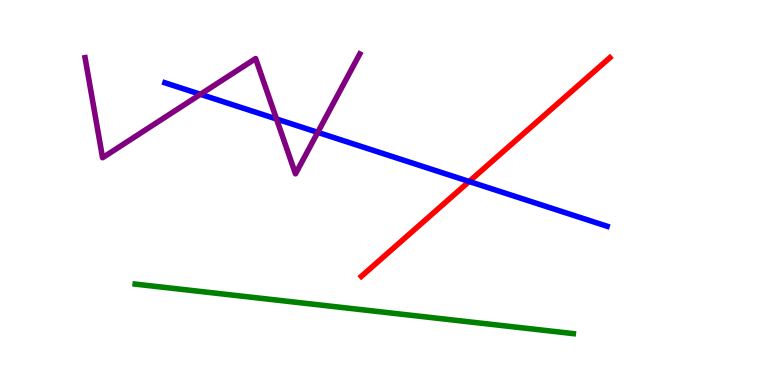[{'lines': ['blue', 'red'], 'intersections': [{'x': 6.05, 'y': 5.29}]}, {'lines': ['green', 'red'], 'intersections': []}, {'lines': ['purple', 'red'], 'intersections': []}, {'lines': ['blue', 'green'], 'intersections': []}, {'lines': ['blue', 'purple'], 'intersections': [{'x': 2.59, 'y': 7.55}, {'x': 3.57, 'y': 6.91}, {'x': 4.1, 'y': 6.56}]}, {'lines': ['green', 'purple'], 'intersections': []}]